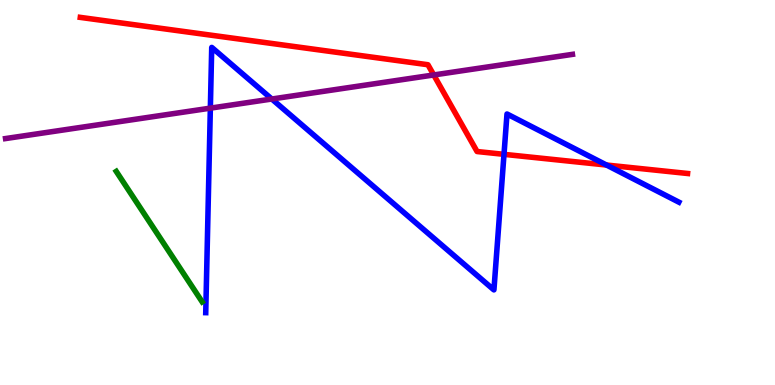[{'lines': ['blue', 'red'], 'intersections': [{'x': 6.5, 'y': 5.99}, {'x': 7.83, 'y': 5.71}]}, {'lines': ['green', 'red'], 'intersections': []}, {'lines': ['purple', 'red'], 'intersections': [{'x': 5.6, 'y': 8.05}]}, {'lines': ['blue', 'green'], 'intersections': []}, {'lines': ['blue', 'purple'], 'intersections': [{'x': 2.71, 'y': 7.19}, {'x': 3.51, 'y': 7.43}]}, {'lines': ['green', 'purple'], 'intersections': []}]